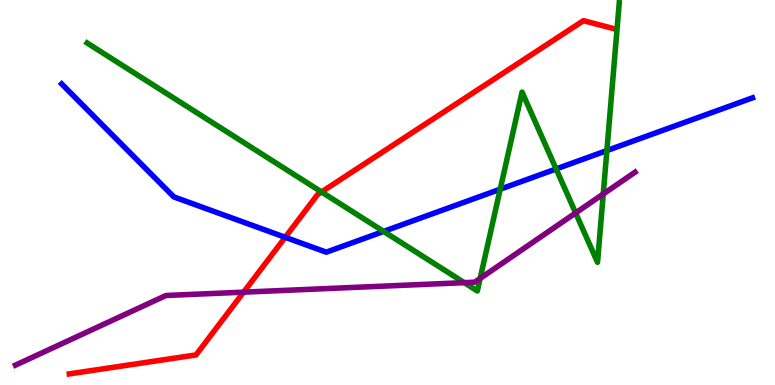[{'lines': ['blue', 'red'], 'intersections': [{'x': 3.68, 'y': 3.84}]}, {'lines': ['green', 'red'], 'intersections': [{'x': 4.15, 'y': 5.01}]}, {'lines': ['purple', 'red'], 'intersections': [{'x': 3.14, 'y': 2.41}]}, {'lines': ['blue', 'green'], 'intersections': [{'x': 4.95, 'y': 3.99}, {'x': 6.45, 'y': 5.09}, {'x': 7.18, 'y': 5.61}, {'x': 7.83, 'y': 6.09}]}, {'lines': ['blue', 'purple'], 'intersections': []}, {'lines': ['green', 'purple'], 'intersections': [{'x': 5.99, 'y': 2.66}, {'x': 6.2, 'y': 2.77}, {'x': 7.43, 'y': 4.47}, {'x': 7.78, 'y': 4.96}]}]